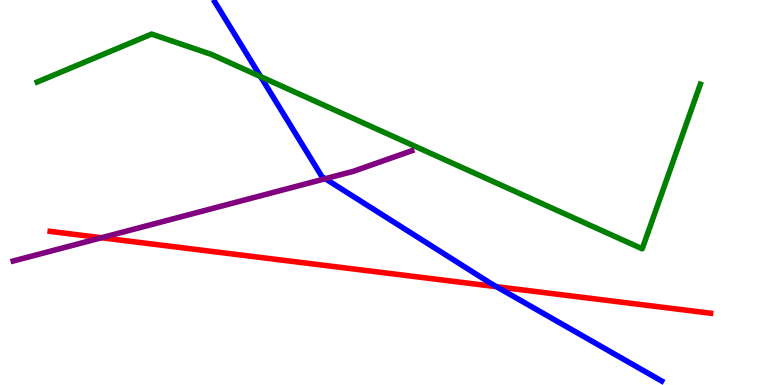[{'lines': ['blue', 'red'], 'intersections': [{'x': 6.41, 'y': 2.55}]}, {'lines': ['green', 'red'], 'intersections': []}, {'lines': ['purple', 'red'], 'intersections': [{'x': 1.31, 'y': 3.82}]}, {'lines': ['blue', 'green'], 'intersections': [{'x': 3.36, 'y': 8.01}]}, {'lines': ['blue', 'purple'], 'intersections': [{'x': 4.2, 'y': 5.36}]}, {'lines': ['green', 'purple'], 'intersections': []}]